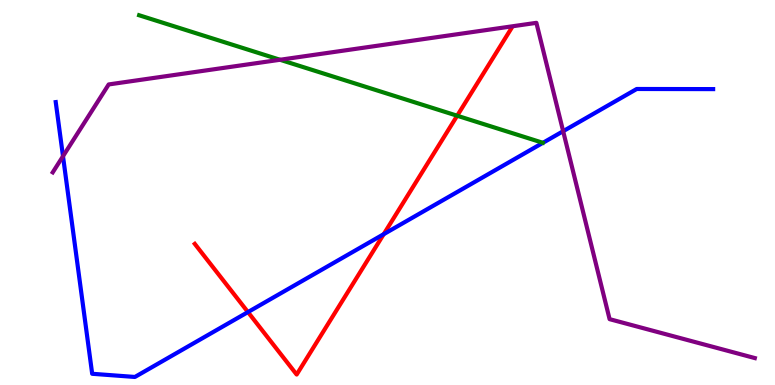[{'lines': ['blue', 'red'], 'intersections': [{'x': 3.2, 'y': 1.89}, {'x': 4.95, 'y': 3.92}]}, {'lines': ['green', 'red'], 'intersections': [{'x': 5.9, 'y': 6.99}]}, {'lines': ['purple', 'red'], 'intersections': []}, {'lines': ['blue', 'green'], 'intersections': []}, {'lines': ['blue', 'purple'], 'intersections': [{'x': 0.813, 'y': 5.94}, {'x': 7.27, 'y': 6.59}]}, {'lines': ['green', 'purple'], 'intersections': [{'x': 3.61, 'y': 8.45}]}]